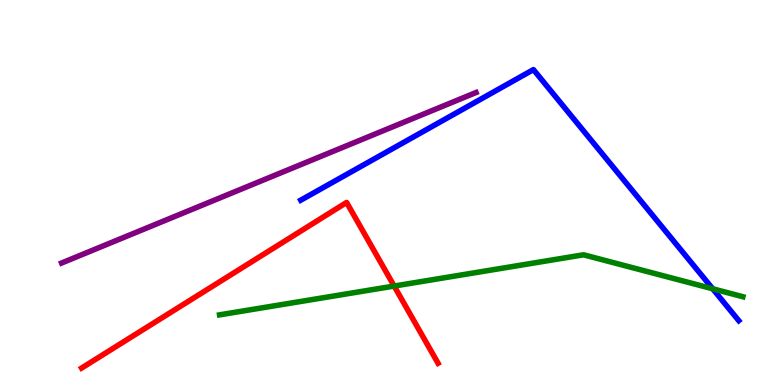[{'lines': ['blue', 'red'], 'intersections': []}, {'lines': ['green', 'red'], 'intersections': [{'x': 5.09, 'y': 2.57}]}, {'lines': ['purple', 'red'], 'intersections': []}, {'lines': ['blue', 'green'], 'intersections': [{'x': 9.2, 'y': 2.5}]}, {'lines': ['blue', 'purple'], 'intersections': []}, {'lines': ['green', 'purple'], 'intersections': []}]